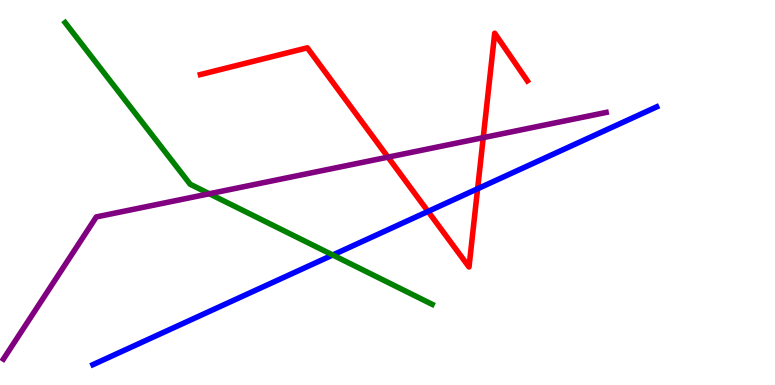[{'lines': ['blue', 'red'], 'intersections': [{'x': 5.52, 'y': 4.51}, {'x': 6.16, 'y': 5.1}]}, {'lines': ['green', 'red'], 'intersections': []}, {'lines': ['purple', 'red'], 'intersections': [{'x': 5.01, 'y': 5.92}, {'x': 6.24, 'y': 6.43}]}, {'lines': ['blue', 'green'], 'intersections': [{'x': 4.29, 'y': 3.38}]}, {'lines': ['blue', 'purple'], 'intersections': []}, {'lines': ['green', 'purple'], 'intersections': [{'x': 2.7, 'y': 4.97}]}]